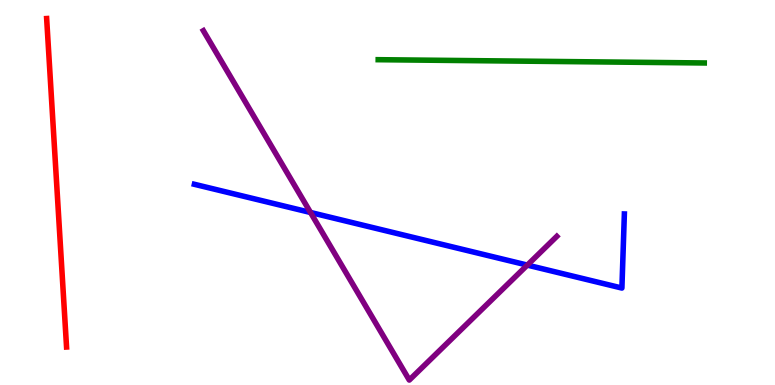[{'lines': ['blue', 'red'], 'intersections': []}, {'lines': ['green', 'red'], 'intersections': []}, {'lines': ['purple', 'red'], 'intersections': []}, {'lines': ['blue', 'green'], 'intersections': []}, {'lines': ['blue', 'purple'], 'intersections': [{'x': 4.01, 'y': 4.48}, {'x': 6.8, 'y': 3.11}]}, {'lines': ['green', 'purple'], 'intersections': []}]